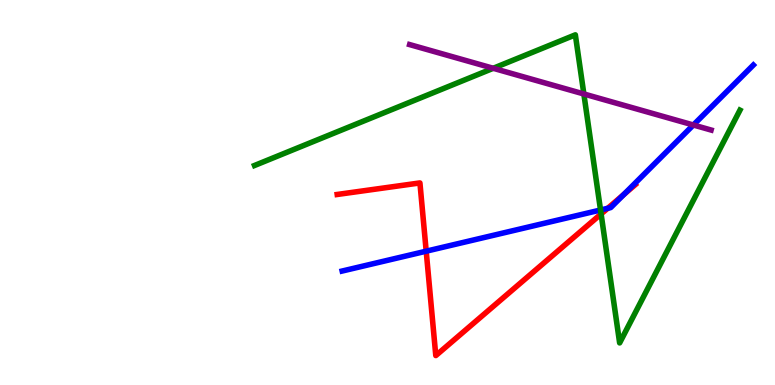[{'lines': ['blue', 'red'], 'intersections': [{'x': 5.5, 'y': 3.48}, {'x': 7.84, 'y': 4.59}, {'x': 8.05, 'y': 4.95}]}, {'lines': ['green', 'red'], 'intersections': [{'x': 7.76, 'y': 4.44}]}, {'lines': ['purple', 'red'], 'intersections': []}, {'lines': ['blue', 'green'], 'intersections': [{'x': 7.75, 'y': 4.55}]}, {'lines': ['blue', 'purple'], 'intersections': [{'x': 8.95, 'y': 6.75}]}, {'lines': ['green', 'purple'], 'intersections': [{'x': 6.36, 'y': 8.23}, {'x': 7.53, 'y': 7.56}]}]